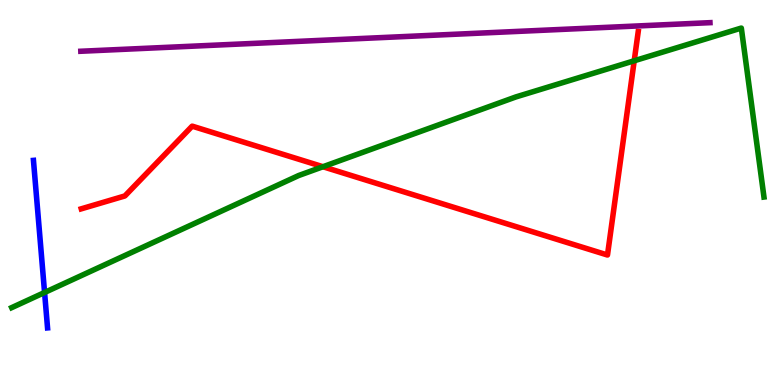[{'lines': ['blue', 'red'], 'intersections': []}, {'lines': ['green', 'red'], 'intersections': [{'x': 4.17, 'y': 5.67}, {'x': 8.18, 'y': 8.42}]}, {'lines': ['purple', 'red'], 'intersections': []}, {'lines': ['blue', 'green'], 'intersections': [{'x': 0.575, 'y': 2.4}]}, {'lines': ['blue', 'purple'], 'intersections': []}, {'lines': ['green', 'purple'], 'intersections': []}]